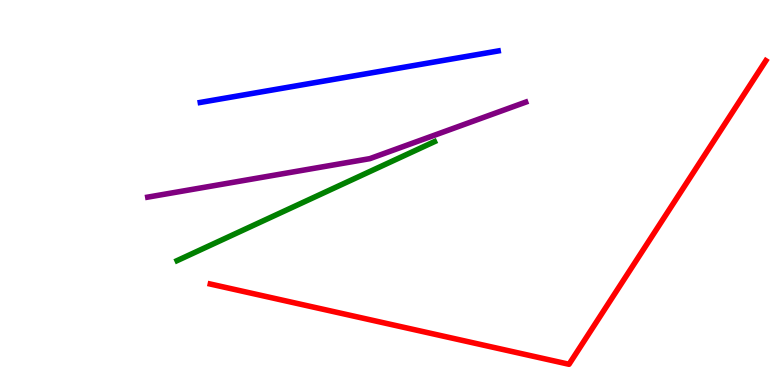[{'lines': ['blue', 'red'], 'intersections': []}, {'lines': ['green', 'red'], 'intersections': []}, {'lines': ['purple', 'red'], 'intersections': []}, {'lines': ['blue', 'green'], 'intersections': []}, {'lines': ['blue', 'purple'], 'intersections': []}, {'lines': ['green', 'purple'], 'intersections': []}]